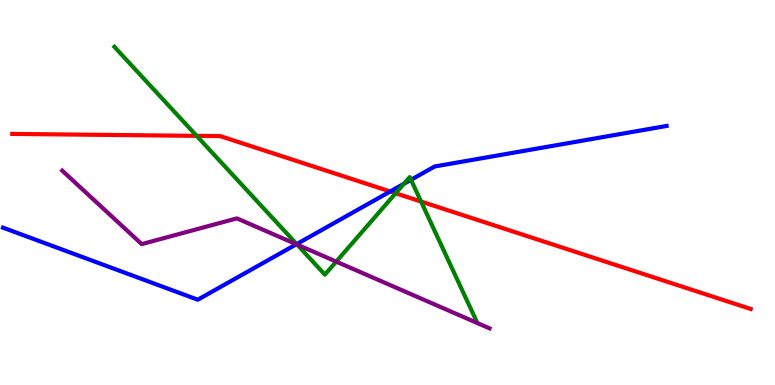[{'lines': ['blue', 'red'], 'intersections': [{'x': 5.03, 'y': 5.03}]}, {'lines': ['green', 'red'], 'intersections': [{'x': 2.54, 'y': 6.47}, {'x': 5.11, 'y': 4.98}, {'x': 5.43, 'y': 4.77}]}, {'lines': ['purple', 'red'], 'intersections': []}, {'lines': ['blue', 'green'], 'intersections': [{'x': 3.83, 'y': 3.66}, {'x': 5.21, 'y': 5.23}, {'x': 5.3, 'y': 5.33}]}, {'lines': ['blue', 'purple'], 'intersections': [{'x': 3.82, 'y': 3.66}]}, {'lines': ['green', 'purple'], 'intersections': [{'x': 3.83, 'y': 3.65}, {'x': 4.34, 'y': 3.2}]}]